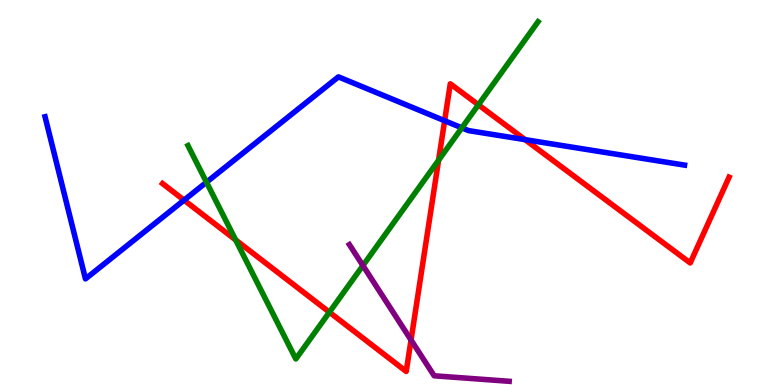[{'lines': ['blue', 'red'], 'intersections': [{'x': 2.37, 'y': 4.8}, {'x': 5.74, 'y': 6.86}, {'x': 6.78, 'y': 6.37}]}, {'lines': ['green', 'red'], 'intersections': [{'x': 3.04, 'y': 3.77}, {'x': 4.25, 'y': 1.89}, {'x': 5.66, 'y': 5.84}, {'x': 6.17, 'y': 7.28}]}, {'lines': ['purple', 'red'], 'intersections': [{'x': 5.3, 'y': 1.17}]}, {'lines': ['blue', 'green'], 'intersections': [{'x': 2.66, 'y': 5.27}, {'x': 5.96, 'y': 6.68}]}, {'lines': ['blue', 'purple'], 'intersections': []}, {'lines': ['green', 'purple'], 'intersections': [{'x': 4.68, 'y': 3.1}]}]